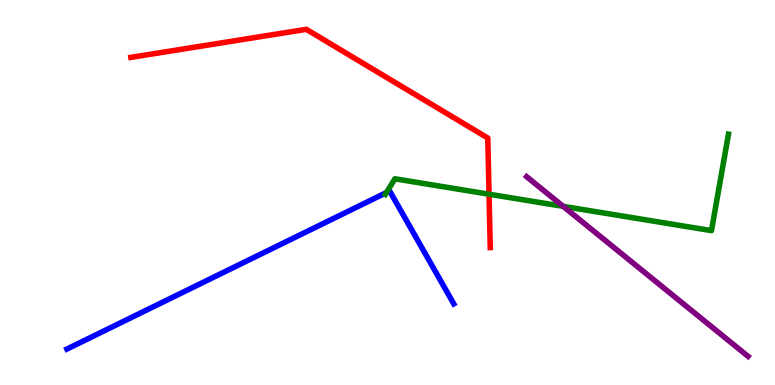[{'lines': ['blue', 'red'], 'intersections': []}, {'lines': ['green', 'red'], 'intersections': [{'x': 6.31, 'y': 4.96}]}, {'lines': ['purple', 'red'], 'intersections': []}, {'lines': ['blue', 'green'], 'intersections': [{'x': 4.99, 'y': 5.0}]}, {'lines': ['blue', 'purple'], 'intersections': []}, {'lines': ['green', 'purple'], 'intersections': [{'x': 7.27, 'y': 4.64}]}]